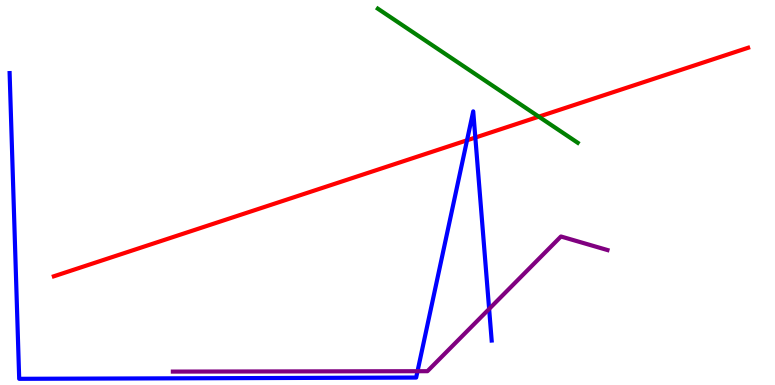[{'lines': ['blue', 'red'], 'intersections': [{'x': 6.03, 'y': 6.36}, {'x': 6.13, 'y': 6.43}]}, {'lines': ['green', 'red'], 'intersections': [{'x': 6.95, 'y': 6.97}]}, {'lines': ['purple', 'red'], 'intersections': []}, {'lines': ['blue', 'green'], 'intersections': []}, {'lines': ['blue', 'purple'], 'intersections': [{'x': 5.39, 'y': 0.358}, {'x': 6.31, 'y': 1.98}]}, {'lines': ['green', 'purple'], 'intersections': []}]